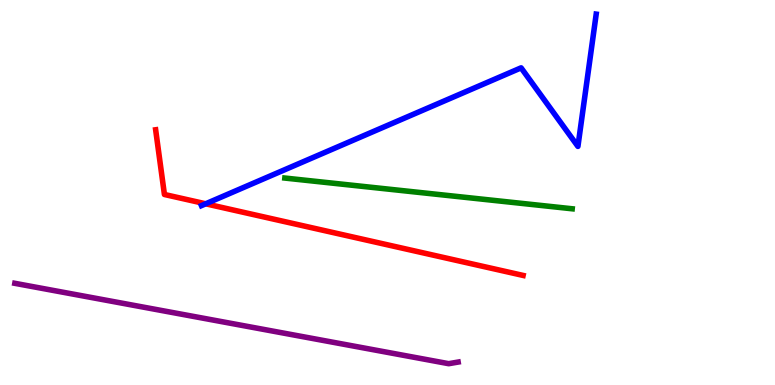[{'lines': ['blue', 'red'], 'intersections': [{'x': 2.65, 'y': 4.71}]}, {'lines': ['green', 'red'], 'intersections': []}, {'lines': ['purple', 'red'], 'intersections': []}, {'lines': ['blue', 'green'], 'intersections': []}, {'lines': ['blue', 'purple'], 'intersections': []}, {'lines': ['green', 'purple'], 'intersections': []}]